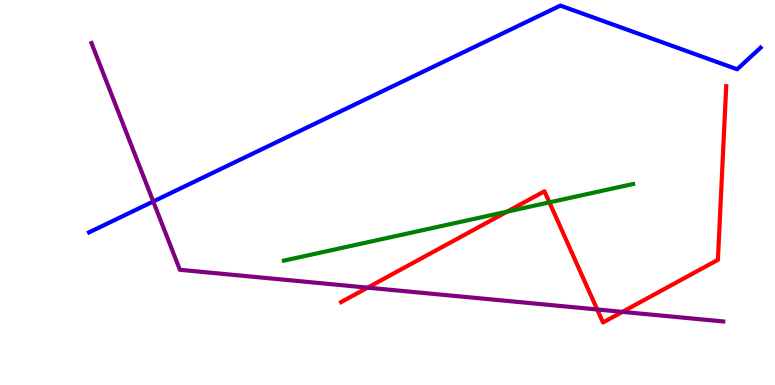[{'lines': ['blue', 'red'], 'intersections': []}, {'lines': ['green', 'red'], 'intersections': [{'x': 6.54, 'y': 4.5}, {'x': 7.09, 'y': 4.74}]}, {'lines': ['purple', 'red'], 'intersections': [{'x': 4.74, 'y': 2.53}, {'x': 7.71, 'y': 1.96}, {'x': 8.03, 'y': 1.9}]}, {'lines': ['blue', 'green'], 'intersections': []}, {'lines': ['blue', 'purple'], 'intersections': [{'x': 1.98, 'y': 4.77}]}, {'lines': ['green', 'purple'], 'intersections': []}]